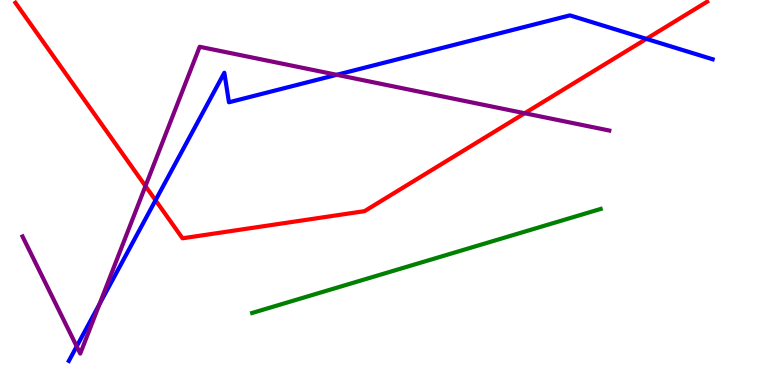[{'lines': ['blue', 'red'], 'intersections': [{'x': 2.01, 'y': 4.8}, {'x': 8.34, 'y': 8.99}]}, {'lines': ['green', 'red'], 'intersections': []}, {'lines': ['purple', 'red'], 'intersections': [{'x': 1.88, 'y': 5.17}, {'x': 6.77, 'y': 7.06}]}, {'lines': ['blue', 'green'], 'intersections': []}, {'lines': ['blue', 'purple'], 'intersections': [{'x': 0.99, 'y': 1.0}, {'x': 1.28, 'y': 2.1}, {'x': 4.34, 'y': 8.06}]}, {'lines': ['green', 'purple'], 'intersections': []}]